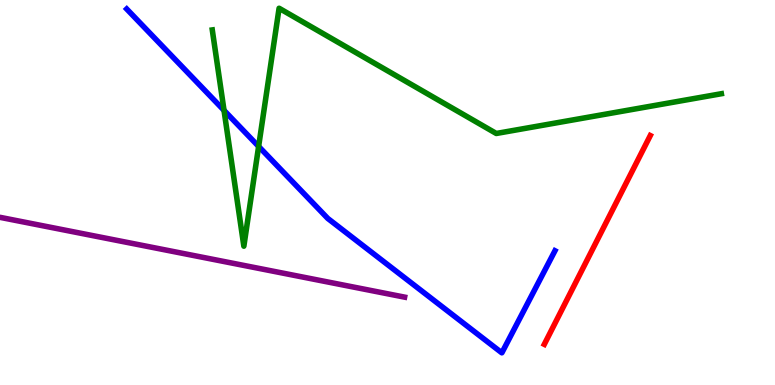[{'lines': ['blue', 'red'], 'intersections': []}, {'lines': ['green', 'red'], 'intersections': []}, {'lines': ['purple', 'red'], 'intersections': []}, {'lines': ['blue', 'green'], 'intersections': [{'x': 2.89, 'y': 7.13}, {'x': 3.34, 'y': 6.2}]}, {'lines': ['blue', 'purple'], 'intersections': []}, {'lines': ['green', 'purple'], 'intersections': []}]